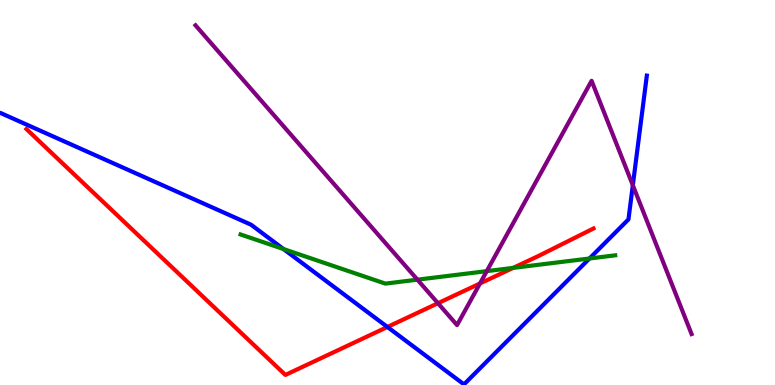[{'lines': ['blue', 'red'], 'intersections': [{'x': 5.0, 'y': 1.51}]}, {'lines': ['green', 'red'], 'intersections': [{'x': 6.62, 'y': 3.04}]}, {'lines': ['purple', 'red'], 'intersections': [{'x': 5.65, 'y': 2.12}, {'x': 6.19, 'y': 2.64}]}, {'lines': ['blue', 'green'], 'intersections': [{'x': 3.66, 'y': 3.53}, {'x': 7.61, 'y': 3.29}]}, {'lines': ['blue', 'purple'], 'intersections': [{'x': 8.17, 'y': 5.19}]}, {'lines': ['green', 'purple'], 'intersections': [{'x': 5.39, 'y': 2.74}, {'x': 6.28, 'y': 2.96}]}]